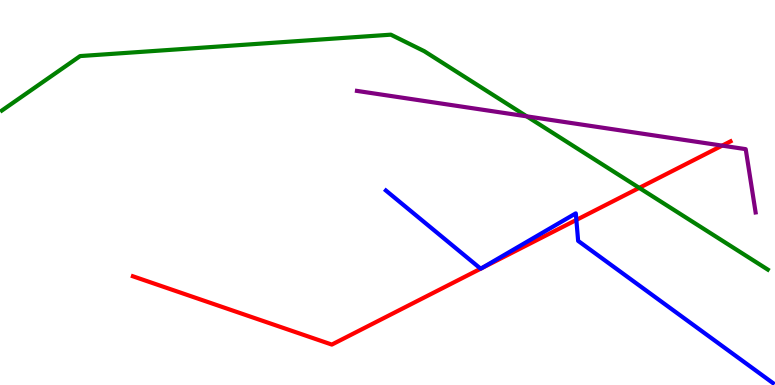[{'lines': ['blue', 'red'], 'intersections': [{'x': 6.2, 'y': 3.02}, {'x': 6.21, 'y': 3.03}, {'x': 7.44, 'y': 4.29}]}, {'lines': ['green', 'red'], 'intersections': [{'x': 8.25, 'y': 5.12}]}, {'lines': ['purple', 'red'], 'intersections': [{'x': 9.32, 'y': 6.22}]}, {'lines': ['blue', 'green'], 'intersections': []}, {'lines': ['blue', 'purple'], 'intersections': []}, {'lines': ['green', 'purple'], 'intersections': [{'x': 6.8, 'y': 6.98}]}]